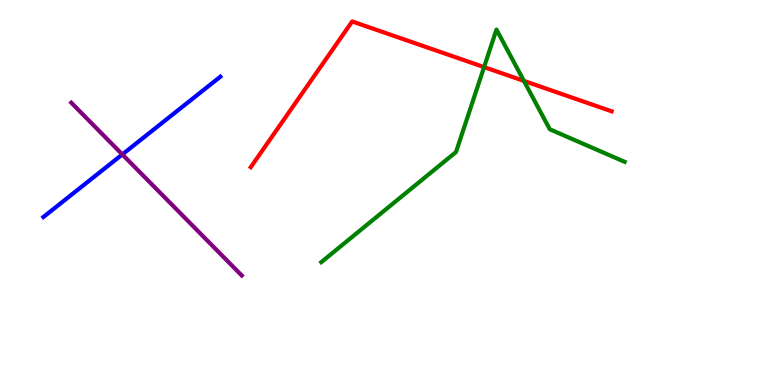[{'lines': ['blue', 'red'], 'intersections': []}, {'lines': ['green', 'red'], 'intersections': [{'x': 6.25, 'y': 8.26}, {'x': 6.76, 'y': 7.9}]}, {'lines': ['purple', 'red'], 'intersections': []}, {'lines': ['blue', 'green'], 'intersections': []}, {'lines': ['blue', 'purple'], 'intersections': [{'x': 1.58, 'y': 5.99}]}, {'lines': ['green', 'purple'], 'intersections': []}]